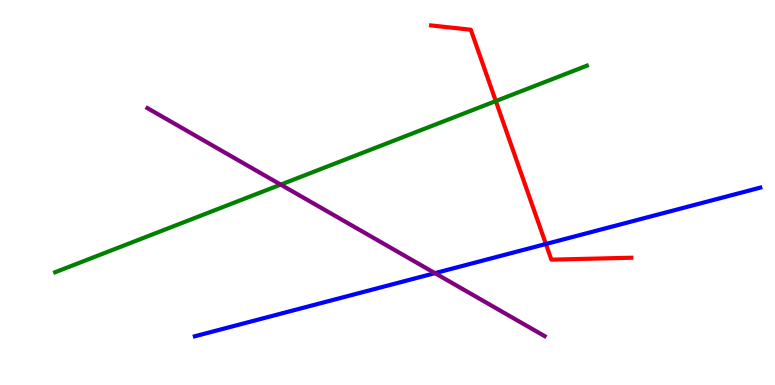[{'lines': ['blue', 'red'], 'intersections': [{'x': 7.04, 'y': 3.66}]}, {'lines': ['green', 'red'], 'intersections': [{'x': 6.4, 'y': 7.37}]}, {'lines': ['purple', 'red'], 'intersections': []}, {'lines': ['blue', 'green'], 'intersections': []}, {'lines': ['blue', 'purple'], 'intersections': [{'x': 5.61, 'y': 2.91}]}, {'lines': ['green', 'purple'], 'intersections': [{'x': 3.62, 'y': 5.2}]}]